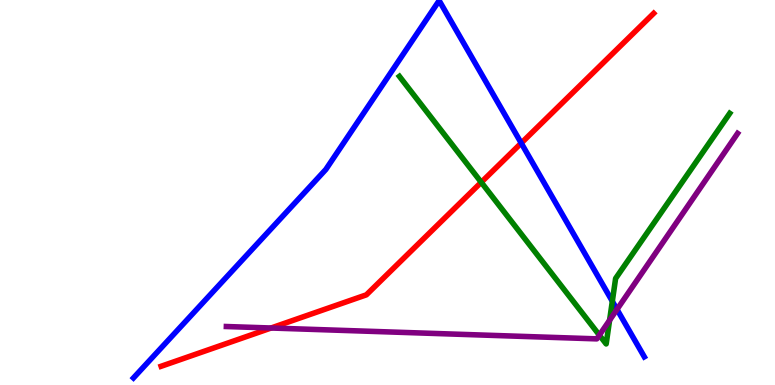[{'lines': ['blue', 'red'], 'intersections': [{'x': 6.73, 'y': 6.28}]}, {'lines': ['green', 'red'], 'intersections': [{'x': 6.21, 'y': 5.27}]}, {'lines': ['purple', 'red'], 'intersections': [{'x': 3.5, 'y': 1.48}]}, {'lines': ['blue', 'green'], 'intersections': [{'x': 7.9, 'y': 2.17}]}, {'lines': ['blue', 'purple'], 'intersections': [{'x': 7.96, 'y': 1.96}]}, {'lines': ['green', 'purple'], 'intersections': [{'x': 7.73, 'y': 1.29}, {'x': 7.87, 'y': 1.68}]}]